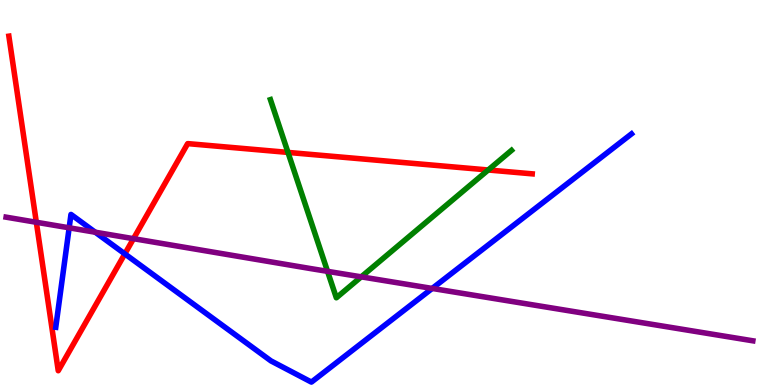[{'lines': ['blue', 'red'], 'intersections': [{'x': 1.61, 'y': 3.41}]}, {'lines': ['green', 'red'], 'intersections': [{'x': 3.72, 'y': 6.04}, {'x': 6.3, 'y': 5.58}]}, {'lines': ['purple', 'red'], 'intersections': [{'x': 0.469, 'y': 4.23}, {'x': 1.72, 'y': 3.8}]}, {'lines': ['blue', 'green'], 'intersections': []}, {'lines': ['blue', 'purple'], 'intersections': [{'x': 0.892, 'y': 4.08}, {'x': 1.23, 'y': 3.97}, {'x': 5.58, 'y': 2.51}]}, {'lines': ['green', 'purple'], 'intersections': [{'x': 4.23, 'y': 2.95}, {'x': 4.66, 'y': 2.81}]}]